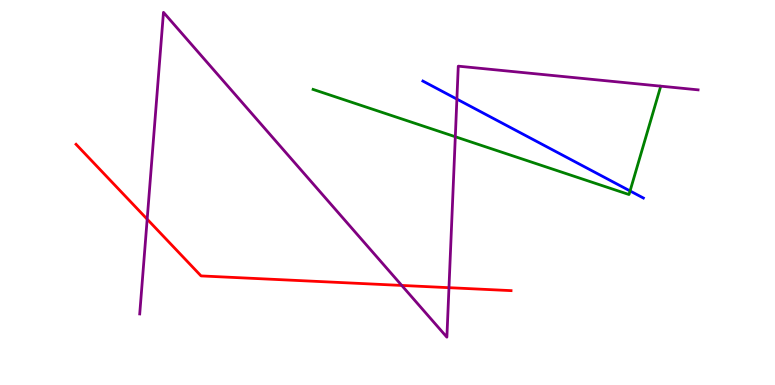[{'lines': ['blue', 'red'], 'intersections': []}, {'lines': ['green', 'red'], 'intersections': []}, {'lines': ['purple', 'red'], 'intersections': [{'x': 1.9, 'y': 4.31}, {'x': 5.18, 'y': 2.59}, {'x': 5.79, 'y': 2.53}]}, {'lines': ['blue', 'green'], 'intersections': [{'x': 8.13, 'y': 5.04}]}, {'lines': ['blue', 'purple'], 'intersections': [{'x': 5.9, 'y': 7.43}]}, {'lines': ['green', 'purple'], 'intersections': [{'x': 5.87, 'y': 6.45}]}]